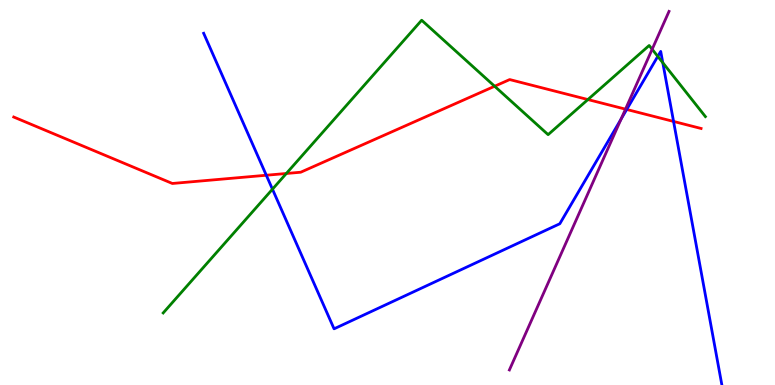[{'lines': ['blue', 'red'], 'intersections': [{'x': 3.44, 'y': 5.45}, {'x': 8.09, 'y': 7.16}, {'x': 8.69, 'y': 6.85}]}, {'lines': ['green', 'red'], 'intersections': [{'x': 3.69, 'y': 5.49}, {'x': 6.38, 'y': 7.76}, {'x': 7.59, 'y': 7.41}]}, {'lines': ['purple', 'red'], 'intersections': [{'x': 8.07, 'y': 7.16}]}, {'lines': ['blue', 'green'], 'intersections': [{'x': 3.52, 'y': 5.09}, {'x': 8.49, 'y': 8.54}, {'x': 8.55, 'y': 8.37}]}, {'lines': ['blue', 'purple'], 'intersections': [{'x': 8.01, 'y': 6.91}]}, {'lines': ['green', 'purple'], 'intersections': [{'x': 8.41, 'y': 8.72}]}]